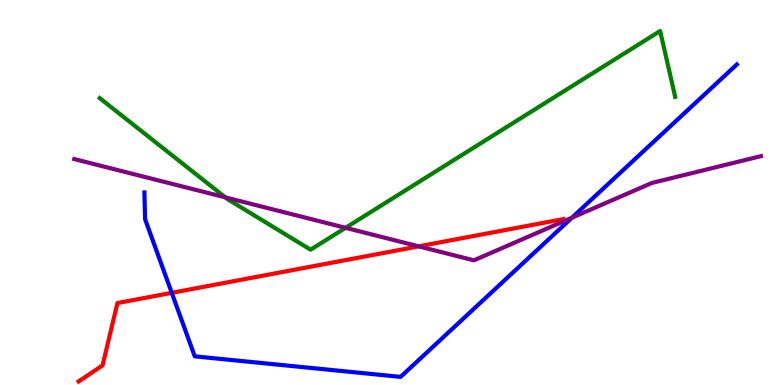[{'lines': ['blue', 'red'], 'intersections': [{'x': 2.22, 'y': 2.39}]}, {'lines': ['green', 'red'], 'intersections': []}, {'lines': ['purple', 'red'], 'intersections': [{'x': 5.4, 'y': 3.6}]}, {'lines': ['blue', 'green'], 'intersections': []}, {'lines': ['blue', 'purple'], 'intersections': [{'x': 7.38, 'y': 4.34}]}, {'lines': ['green', 'purple'], 'intersections': [{'x': 2.91, 'y': 4.87}, {'x': 4.46, 'y': 4.08}]}]